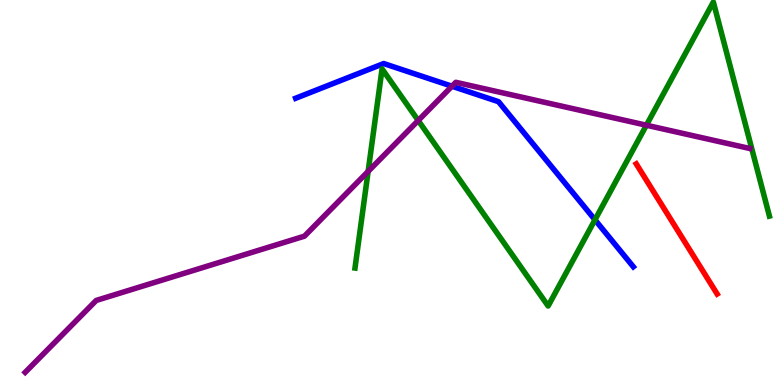[{'lines': ['blue', 'red'], 'intersections': []}, {'lines': ['green', 'red'], 'intersections': []}, {'lines': ['purple', 'red'], 'intersections': []}, {'lines': ['blue', 'green'], 'intersections': [{'x': 7.68, 'y': 4.29}]}, {'lines': ['blue', 'purple'], 'intersections': [{'x': 5.83, 'y': 7.76}]}, {'lines': ['green', 'purple'], 'intersections': [{'x': 4.75, 'y': 5.55}, {'x': 5.4, 'y': 6.87}, {'x': 8.34, 'y': 6.75}]}]